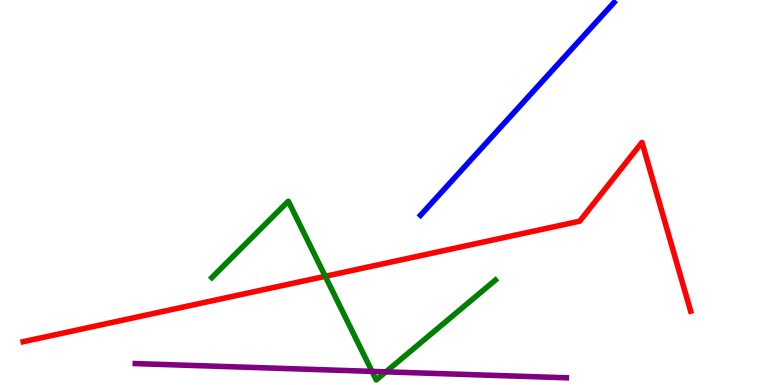[{'lines': ['blue', 'red'], 'intersections': []}, {'lines': ['green', 'red'], 'intersections': [{'x': 4.2, 'y': 2.82}]}, {'lines': ['purple', 'red'], 'intersections': []}, {'lines': ['blue', 'green'], 'intersections': []}, {'lines': ['blue', 'purple'], 'intersections': []}, {'lines': ['green', 'purple'], 'intersections': [{'x': 4.8, 'y': 0.354}, {'x': 4.98, 'y': 0.342}]}]